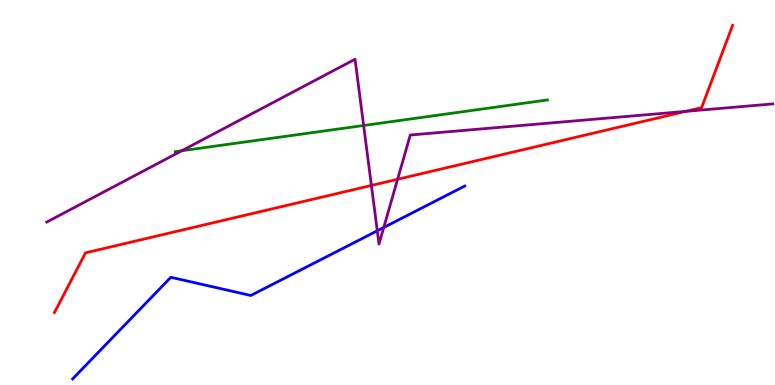[{'lines': ['blue', 'red'], 'intersections': []}, {'lines': ['green', 'red'], 'intersections': []}, {'lines': ['purple', 'red'], 'intersections': [{'x': 4.79, 'y': 5.18}, {'x': 5.13, 'y': 5.34}, {'x': 8.85, 'y': 7.11}]}, {'lines': ['blue', 'green'], 'intersections': []}, {'lines': ['blue', 'purple'], 'intersections': [{'x': 4.87, 'y': 4.01}, {'x': 4.95, 'y': 4.09}]}, {'lines': ['green', 'purple'], 'intersections': [{'x': 2.35, 'y': 6.08}, {'x': 4.69, 'y': 6.74}]}]